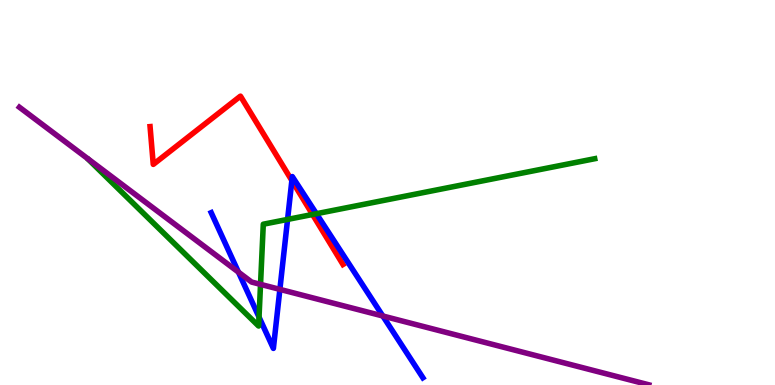[{'lines': ['blue', 'red'], 'intersections': [{'x': 3.77, 'y': 5.31}]}, {'lines': ['green', 'red'], 'intersections': [{'x': 4.03, 'y': 4.43}]}, {'lines': ['purple', 'red'], 'intersections': []}, {'lines': ['blue', 'green'], 'intersections': [{'x': 3.34, 'y': 1.76}, {'x': 3.71, 'y': 4.3}, {'x': 4.08, 'y': 4.45}]}, {'lines': ['blue', 'purple'], 'intersections': [{'x': 3.08, 'y': 2.93}, {'x': 3.61, 'y': 2.48}, {'x': 4.94, 'y': 1.79}]}, {'lines': ['green', 'purple'], 'intersections': [{'x': 3.36, 'y': 2.61}]}]